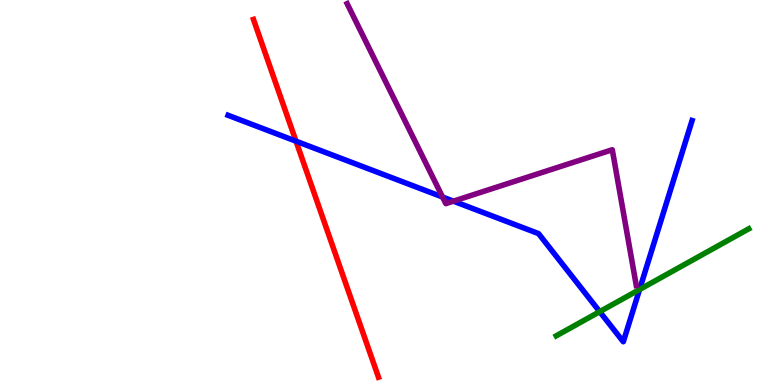[{'lines': ['blue', 'red'], 'intersections': [{'x': 3.82, 'y': 6.33}]}, {'lines': ['green', 'red'], 'intersections': []}, {'lines': ['purple', 'red'], 'intersections': []}, {'lines': ['blue', 'green'], 'intersections': [{'x': 7.74, 'y': 1.9}, {'x': 8.25, 'y': 2.48}]}, {'lines': ['blue', 'purple'], 'intersections': [{'x': 5.71, 'y': 4.88}, {'x': 5.85, 'y': 4.77}]}, {'lines': ['green', 'purple'], 'intersections': []}]